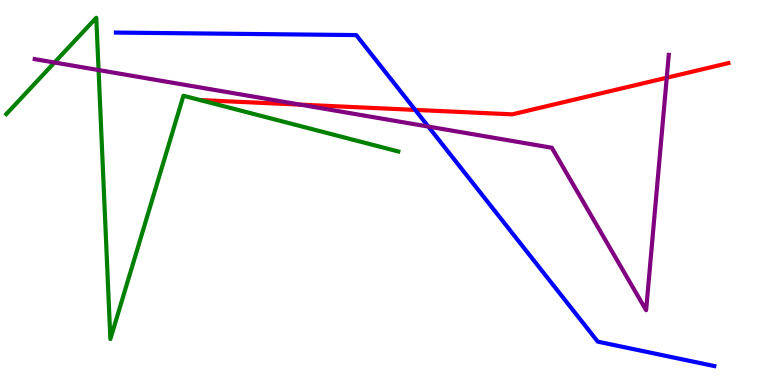[{'lines': ['blue', 'red'], 'intersections': [{'x': 5.36, 'y': 7.15}]}, {'lines': ['green', 'red'], 'intersections': []}, {'lines': ['purple', 'red'], 'intersections': [{'x': 3.88, 'y': 7.28}, {'x': 8.6, 'y': 7.98}]}, {'lines': ['blue', 'green'], 'intersections': []}, {'lines': ['blue', 'purple'], 'intersections': [{'x': 5.53, 'y': 6.71}]}, {'lines': ['green', 'purple'], 'intersections': [{'x': 0.703, 'y': 8.38}, {'x': 1.27, 'y': 8.18}]}]